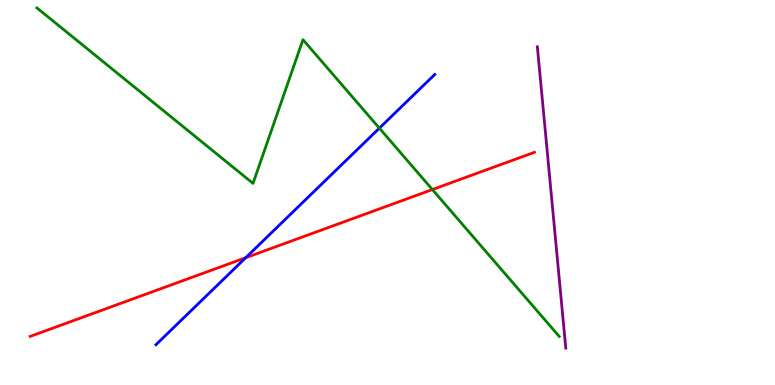[{'lines': ['blue', 'red'], 'intersections': [{'x': 3.17, 'y': 3.31}]}, {'lines': ['green', 'red'], 'intersections': [{'x': 5.58, 'y': 5.08}]}, {'lines': ['purple', 'red'], 'intersections': []}, {'lines': ['blue', 'green'], 'intersections': [{'x': 4.9, 'y': 6.67}]}, {'lines': ['blue', 'purple'], 'intersections': []}, {'lines': ['green', 'purple'], 'intersections': []}]